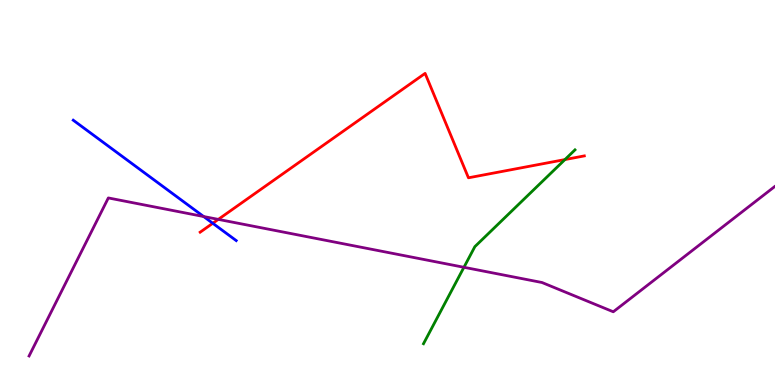[{'lines': ['blue', 'red'], 'intersections': [{'x': 2.75, 'y': 4.2}]}, {'lines': ['green', 'red'], 'intersections': [{'x': 7.29, 'y': 5.86}]}, {'lines': ['purple', 'red'], 'intersections': [{'x': 2.82, 'y': 4.3}]}, {'lines': ['blue', 'green'], 'intersections': []}, {'lines': ['blue', 'purple'], 'intersections': [{'x': 2.63, 'y': 4.38}]}, {'lines': ['green', 'purple'], 'intersections': [{'x': 5.99, 'y': 3.06}]}]